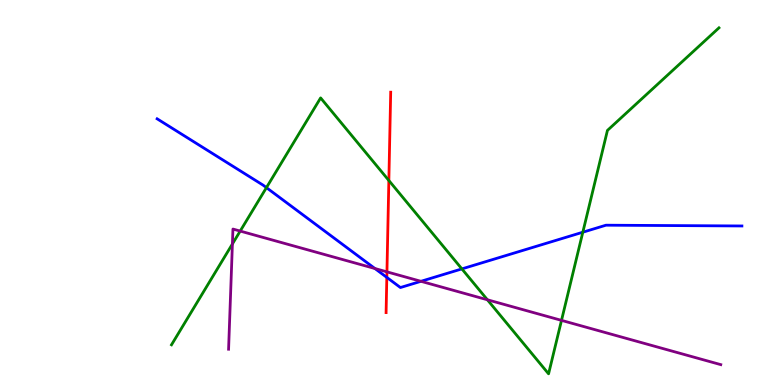[{'lines': ['blue', 'red'], 'intersections': [{'x': 4.99, 'y': 2.79}]}, {'lines': ['green', 'red'], 'intersections': [{'x': 5.02, 'y': 5.31}]}, {'lines': ['purple', 'red'], 'intersections': [{'x': 4.99, 'y': 2.94}]}, {'lines': ['blue', 'green'], 'intersections': [{'x': 3.44, 'y': 5.13}, {'x': 5.96, 'y': 3.02}, {'x': 7.52, 'y': 3.97}]}, {'lines': ['blue', 'purple'], 'intersections': [{'x': 4.84, 'y': 3.03}, {'x': 5.43, 'y': 2.69}]}, {'lines': ['green', 'purple'], 'intersections': [{'x': 3.0, 'y': 3.66}, {'x': 3.1, 'y': 4.0}, {'x': 6.29, 'y': 2.21}, {'x': 7.25, 'y': 1.68}]}]